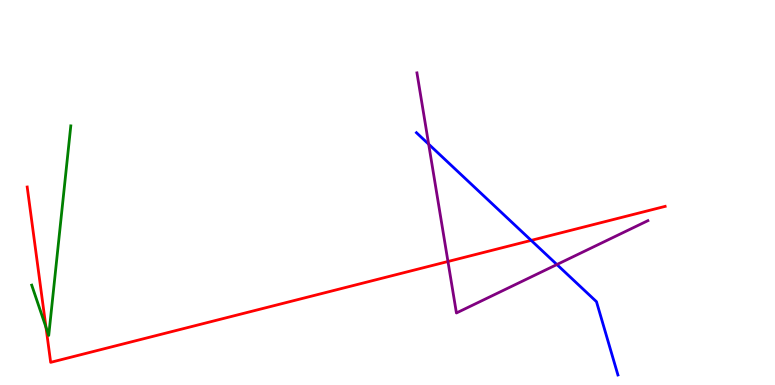[{'lines': ['blue', 'red'], 'intersections': [{'x': 6.85, 'y': 3.76}]}, {'lines': ['green', 'red'], 'intersections': [{'x': 0.593, 'y': 1.5}]}, {'lines': ['purple', 'red'], 'intersections': [{'x': 5.78, 'y': 3.21}]}, {'lines': ['blue', 'green'], 'intersections': []}, {'lines': ['blue', 'purple'], 'intersections': [{'x': 5.53, 'y': 6.26}, {'x': 7.19, 'y': 3.13}]}, {'lines': ['green', 'purple'], 'intersections': []}]